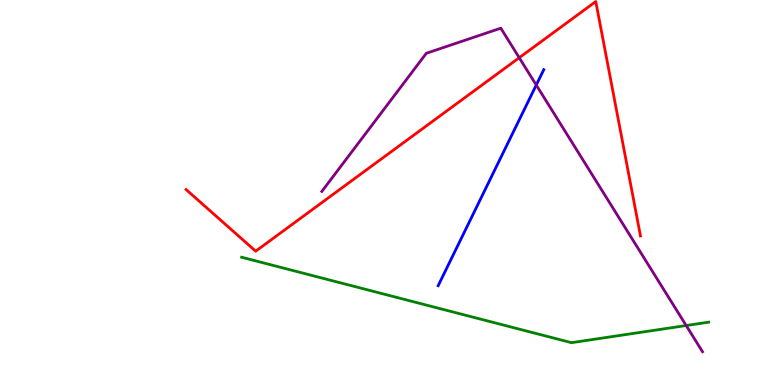[{'lines': ['blue', 'red'], 'intersections': []}, {'lines': ['green', 'red'], 'intersections': []}, {'lines': ['purple', 'red'], 'intersections': [{'x': 6.7, 'y': 8.5}]}, {'lines': ['blue', 'green'], 'intersections': []}, {'lines': ['blue', 'purple'], 'intersections': [{'x': 6.92, 'y': 7.79}]}, {'lines': ['green', 'purple'], 'intersections': [{'x': 8.85, 'y': 1.54}]}]